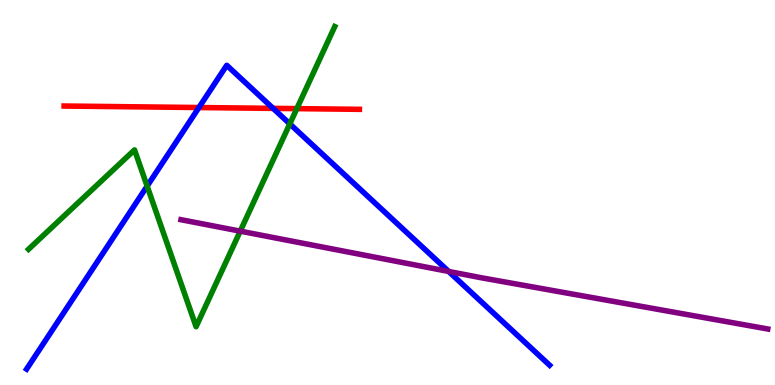[{'lines': ['blue', 'red'], 'intersections': [{'x': 2.57, 'y': 7.21}, {'x': 3.52, 'y': 7.19}]}, {'lines': ['green', 'red'], 'intersections': [{'x': 3.83, 'y': 7.18}]}, {'lines': ['purple', 'red'], 'intersections': []}, {'lines': ['blue', 'green'], 'intersections': [{'x': 1.9, 'y': 5.17}, {'x': 3.74, 'y': 6.78}]}, {'lines': ['blue', 'purple'], 'intersections': [{'x': 5.79, 'y': 2.95}]}, {'lines': ['green', 'purple'], 'intersections': [{'x': 3.1, 'y': 4.0}]}]